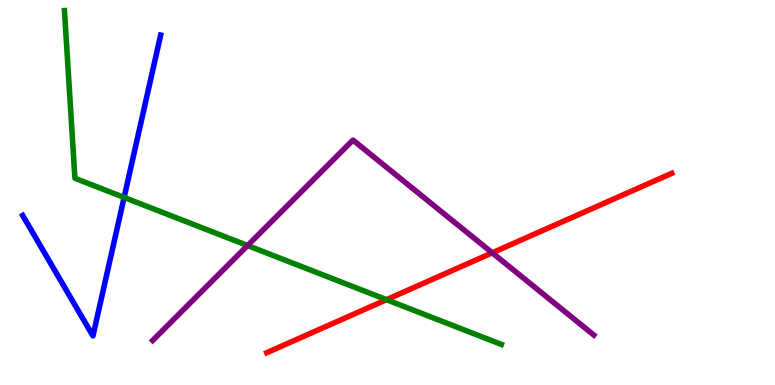[{'lines': ['blue', 'red'], 'intersections': []}, {'lines': ['green', 'red'], 'intersections': [{'x': 4.99, 'y': 2.22}]}, {'lines': ['purple', 'red'], 'intersections': [{'x': 6.35, 'y': 3.43}]}, {'lines': ['blue', 'green'], 'intersections': [{'x': 1.6, 'y': 4.87}]}, {'lines': ['blue', 'purple'], 'intersections': []}, {'lines': ['green', 'purple'], 'intersections': [{'x': 3.19, 'y': 3.62}]}]